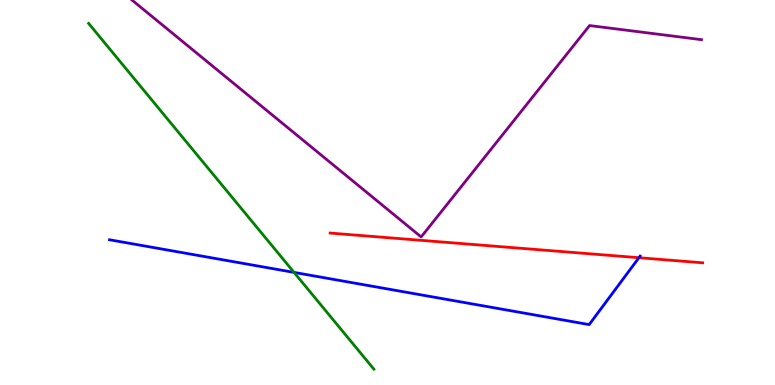[{'lines': ['blue', 'red'], 'intersections': [{'x': 8.24, 'y': 3.31}]}, {'lines': ['green', 'red'], 'intersections': []}, {'lines': ['purple', 'red'], 'intersections': []}, {'lines': ['blue', 'green'], 'intersections': [{'x': 3.79, 'y': 2.92}]}, {'lines': ['blue', 'purple'], 'intersections': []}, {'lines': ['green', 'purple'], 'intersections': []}]